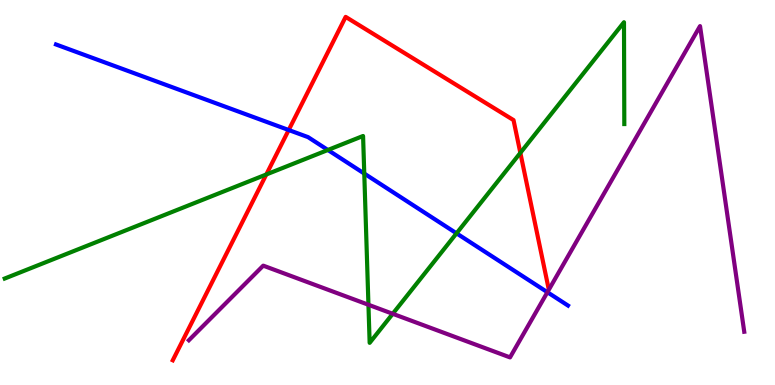[{'lines': ['blue', 'red'], 'intersections': [{'x': 3.73, 'y': 6.62}]}, {'lines': ['green', 'red'], 'intersections': [{'x': 3.44, 'y': 5.47}, {'x': 6.71, 'y': 6.03}]}, {'lines': ['purple', 'red'], 'intersections': []}, {'lines': ['blue', 'green'], 'intersections': [{'x': 4.23, 'y': 6.1}, {'x': 4.7, 'y': 5.49}, {'x': 5.89, 'y': 3.94}]}, {'lines': ['blue', 'purple'], 'intersections': [{'x': 7.06, 'y': 2.41}]}, {'lines': ['green', 'purple'], 'intersections': [{'x': 4.75, 'y': 2.08}, {'x': 5.07, 'y': 1.85}]}]